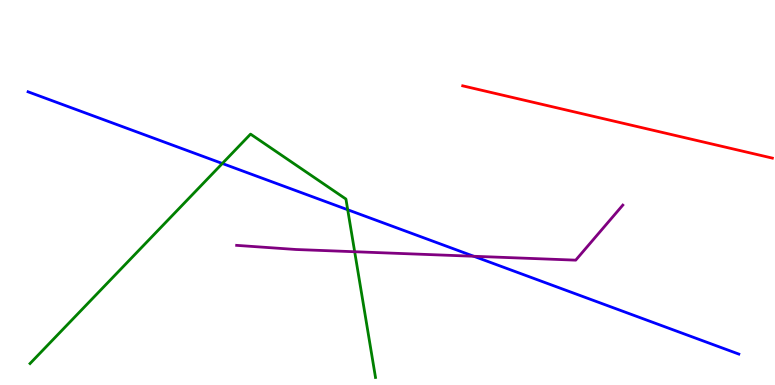[{'lines': ['blue', 'red'], 'intersections': []}, {'lines': ['green', 'red'], 'intersections': []}, {'lines': ['purple', 'red'], 'intersections': []}, {'lines': ['blue', 'green'], 'intersections': [{'x': 2.87, 'y': 5.75}, {'x': 4.49, 'y': 4.55}]}, {'lines': ['blue', 'purple'], 'intersections': [{'x': 6.11, 'y': 3.34}]}, {'lines': ['green', 'purple'], 'intersections': [{'x': 4.58, 'y': 3.46}]}]